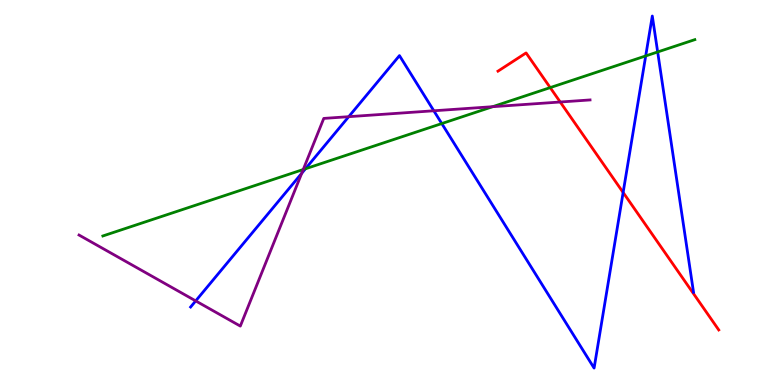[{'lines': ['blue', 'red'], 'intersections': [{'x': 8.04, 'y': 5.0}]}, {'lines': ['green', 'red'], 'intersections': [{'x': 7.1, 'y': 7.72}]}, {'lines': ['purple', 'red'], 'intersections': [{'x': 7.23, 'y': 7.35}]}, {'lines': ['blue', 'green'], 'intersections': [{'x': 3.94, 'y': 5.62}, {'x': 5.7, 'y': 6.79}, {'x': 8.33, 'y': 8.55}, {'x': 8.49, 'y': 8.65}]}, {'lines': ['blue', 'purple'], 'intersections': [{'x': 2.53, 'y': 2.18}, {'x': 3.89, 'y': 5.5}, {'x': 4.5, 'y': 6.97}, {'x': 5.6, 'y': 7.12}]}, {'lines': ['green', 'purple'], 'intersections': [{'x': 3.91, 'y': 5.6}, {'x': 6.36, 'y': 7.23}]}]